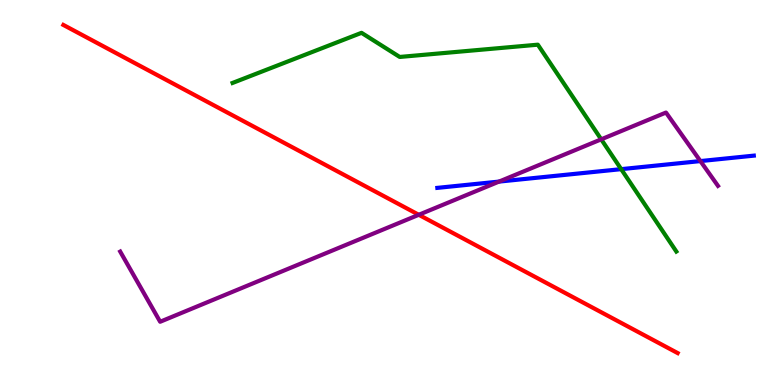[{'lines': ['blue', 'red'], 'intersections': []}, {'lines': ['green', 'red'], 'intersections': []}, {'lines': ['purple', 'red'], 'intersections': [{'x': 5.4, 'y': 4.42}]}, {'lines': ['blue', 'green'], 'intersections': [{'x': 8.02, 'y': 5.61}]}, {'lines': ['blue', 'purple'], 'intersections': [{'x': 6.44, 'y': 5.28}, {'x': 9.04, 'y': 5.82}]}, {'lines': ['green', 'purple'], 'intersections': [{'x': 7.76, 'y': 6.38}]}]